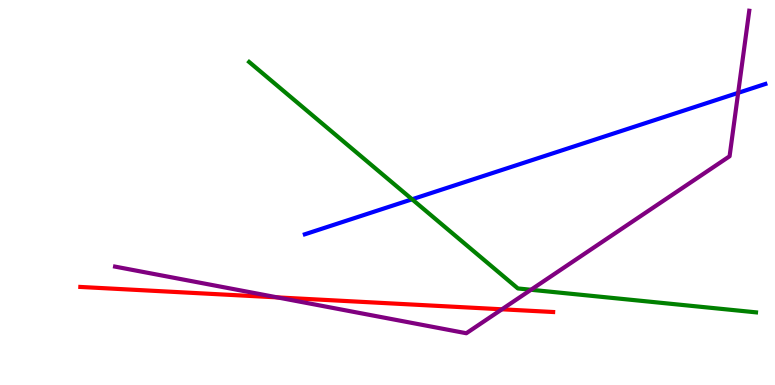[{'lines': ['blue', 'red'], 'intersections': []}, {'lines': ['green', 'red'], 'intersections': []}, {'lines': ['purple', 'red'], 'intersections': [{'x': 3.58, 'y': 2.28}, {'x': 6.48, 'y': 1.97}]}, {'lines': ['blue', 'green'], 'intersections': [{'x': 5.32, 'y': 4.82}]}, {'lines': ['blue', 'purple'], 'intersections': [{'x': 9.52, 'y': 7.59}]}, {'lines': ['green', 'purple'], 'intersections': [{'x': 6.85, 'y': 2.47}]}]